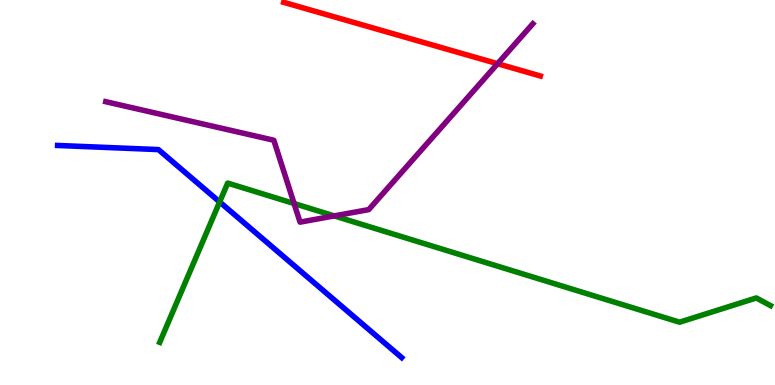[{'lines': ['blue', 'red'], 'intersections': []}, {'lines': ['green', 'red'], 'intersections': []}, {'lines': ['purple', 'red'], 'intersections': [{'x': 6.42, 'y': 8.35}]}, {'lines': ['blue', 'green'], 'intersections': [{'x': 2.83, 'y': 4.76}]}, {'lines': ['blue', 'purple'], 'intersections': []}, {'lines': ['green', 'purple'], 'intersections': [{'x': 3.79, 'y': 4.71}, {'x': 4.31, 'y': 4.39}]}]